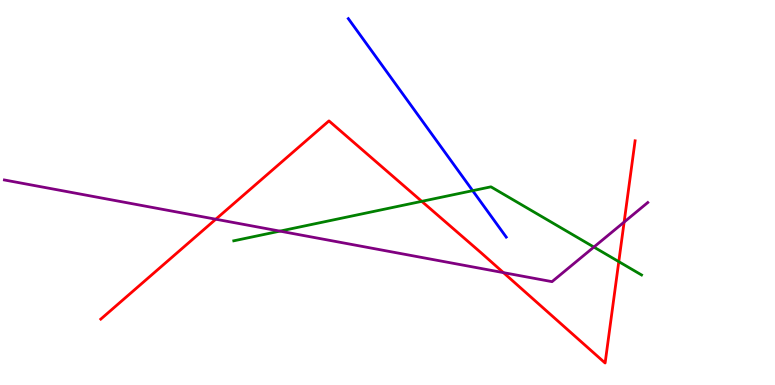[{'lines': ['blue', 'red'], 'intersections': []}, {'lines': ['green', 'red'], 'intersections': [{'x': 5.44, 'y': 4.77}, {'x': 7.98, 'y': 3.2}]}, {'lines': ['purple', 'red'], 'intersections': [{'x': 2.78, 'y': 4.31}, {'x': 6.5, 'y': 2.92}, {'x': 8.05, 'y': 4.23}]}, {'lines': ['blue', 'green'], 'intersections': [{'x': 6.1, 'y': 5.05}]}, {'lines': ['blue', 'purple'], 'intersections': []}, {'lines': ['green', 'purple'], 'intersections': [{'x': 3.61, 'y': 4.0}, {'x': 7.66, 'y': 3.58}]}]